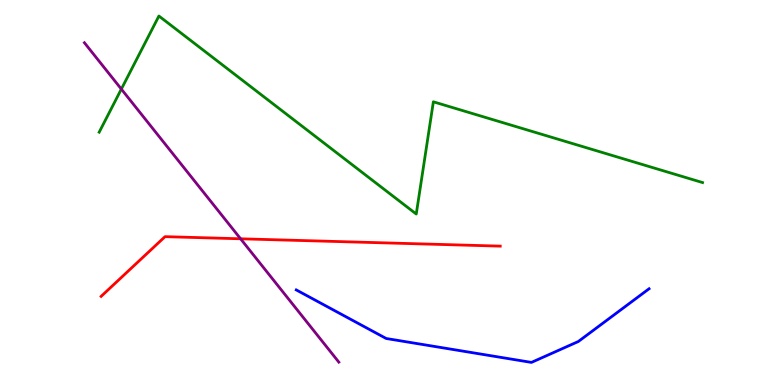[{'lines': ['blue', 'red'], 'intersections': []}, {'lines': ['green', 'red'], 'intersections': []}, {'lines': ['purple', 'red'], 'intersections': [{'x': 3.1, 'y': 3.8}]}, {'lines': ['blue', 'green'], 'intersections': []}, {'lines': ['blue', 'purple'], 'intersections': []}, {'lines': ['green', 'purple'], 'intersections': [{'x': 1.57, 'y': 7.69}]}]